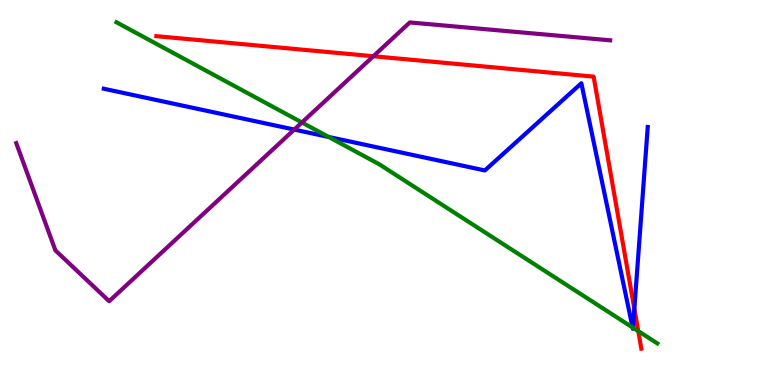[{'lines': ['blue', 'red'], 'intersections': [{'x': 8.19, 'y': 1.98}]}, {'lines': ['green', 'red'], 'intersections': [{'x': 8.24, 'y': 1.4}]}, {'lines': ['purple', 'red'], 'intersections': [{'x': 4.82, 'y': 8.54}]}, {'lines': ['blue', 'green'], 'intersections': [{'x': 4.24, 'y': 6.44}, {'x': 8.16, 'y': 1.49}, {'x': 8.17, 'y': 1.49}]}, {'lines': ['blue', 'purple'], 'intersections': [{'x': 3.8, 'y': 6.63}]}, {'lines': ['green', 'purple'], 'intersections': [{'x': 3.9, 'y': 6.82}]}]